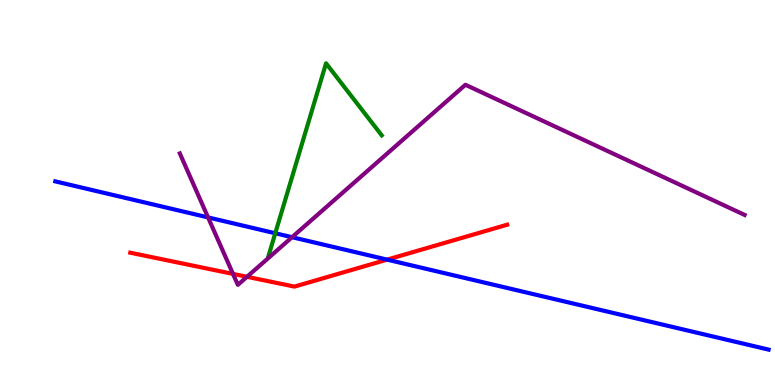[{'lines': ['blue', 'red'], 'intersections': [{'x': 5.0, 'y': 3.26}]}, {'lines': ['green', 'red'], 'intersections': []}, {'lines': ['purple', 'red'], 'intersections': [{'x': 3.01, 'y': 2.89}, {'x': 3.19, 'y': 2.81}]}, {'lines': ['blue', 'green'], 'intersections': [{'x': 3.55, 'y': 3.94}]}, {'lines': ['blue', 'purple'], 'intersections': [{'x': 2.68, 'y': 4.35}, {'x': 3.77, 'y': 3.84}]}, {'lines': ['green', 'purple'], 'intersections': []}]